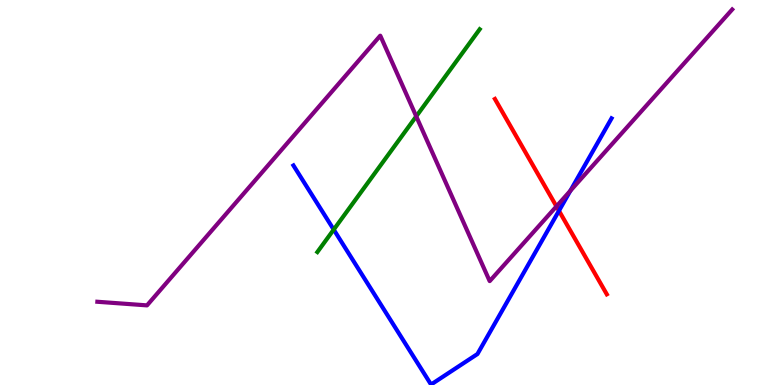[{'lines': ['blue', 'red'], 'intersections': [{'x': 7.21, 'y': 4.53}]}, {'lines': ['green', 'red'], 'intersections': []}, {'lines': ['purple', 'red'], 'intersections': [{'x': 7.18, 'y': 4.64}]}, {'lines': ['blue', 'green'], 'intersections': [{'x': 4.31, 'y': 4.04}]}, {'lines': ['blue', 'purple'], 'intersections': [{'x': 7.36, 'y': 5.04}]}, {'lines': ['green', 'purple'], 'intersections': [{'x': 5.37, 'y': 6.98}]}]